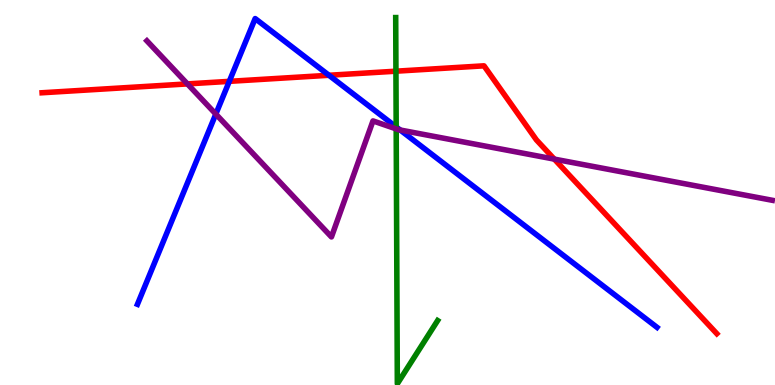[{'lines': ['blue', 'red'], 'intersections': [{'x': 2.96, 'y': 7.89}, {'x': 4.24, 'y': 8.04}]}, {'lines': ['green', 'red'], 'intersections': [{'x': 5.11, 'y': 8.15}]}, {'lines': ['purple', 'red'], 'intersections': [{'x': 2.42, 'y': 7.82}, {'x': 7.15, 'y': 5.87}]}, {'lines': ['blue', 'green'], 'intersections': [{'x': 5.11, 'y': 6.7}]}, {'lines': ['blue', 'purple'], 'intersections': [{'x': 2.78, 'y': 7.04}, {'x': 5.16, 'y': 6.62}]}, {'lines': ['green', 'purple'], 'intersections': [{'x': 5.11, 'y': 6.65}]}]